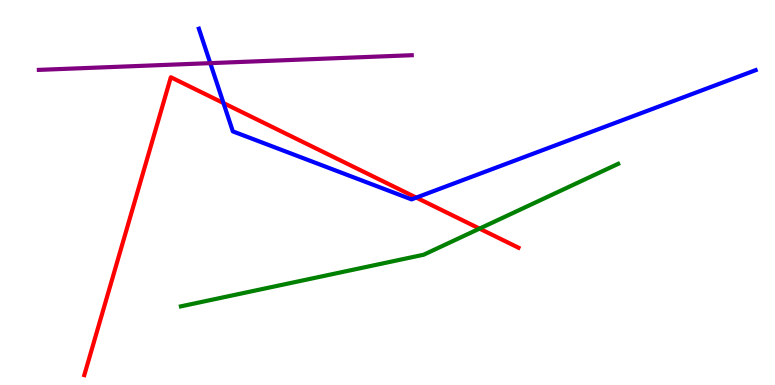[{'lines': ['blue', 'red'], 'intersections': [{'x': 2.88, 'y': 7.32}, {'x': 5.37, 'y': 4.87}]}, {'lines': ['green', 'red'], 'intersections': [{'x': 6.19, 'y': 4.06}]}, {'lines': ['purple', 'red'], 'intersections': []}, {'lines': ['blue', 'green'], 'intersections': []}, {'lines': ['blue', 'purple'], 'intersections': [{'x': 2.71, 'y': 8.36}]}, {'lines': ['green', 'purple'], 'intersections': []}]